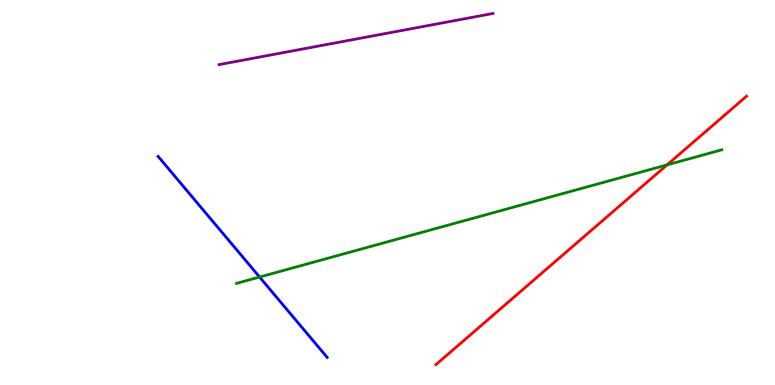[{'lines': ['blue', 'red'], 'intersections': []}, {'lines': ['green', 'red'], 'intersections': [{'x': 8.61, 'y': 5.72}]}, {'lines': ['purple', 'red'], 'intersections': []}, {'lines': ['blue', 'green'], 'intersections': [{'x': 3.35, 'y': 2.8}]}, {'lines': ['blue', 'purple'], 'intersections': []}, {'lines': ['green', 'purple'], 'intersections': []}]